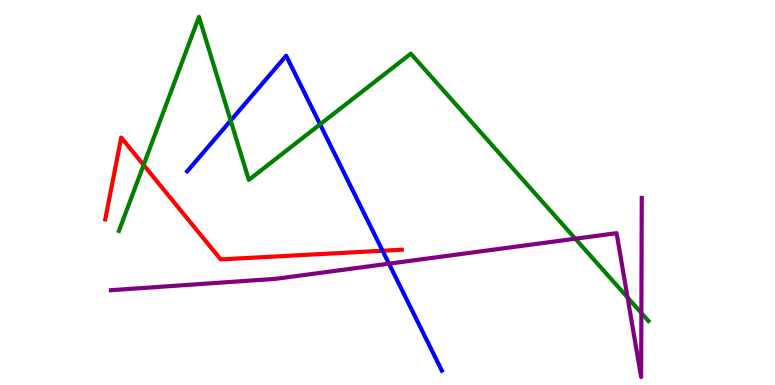[{'lines': ['blue', 'red'], 'intersections': [{'x': 4.94, 'y': 3.49}]}, {'lines': ['green', 'red'], 'intersections': [{'x': 1.85, 'y': 5.72}]}, {'lines': ['purple', 'red'], 'intersections': []}, {'lines': ['blue', 'green'], 'intersections': [{'x': 2.98, 'y': 6.87}, {'x': 4.13, 'y': 6.77}]}, {'lines': ['blue', 'purple'], 'intersections': [{'x': 5.02, 'y': 3.15}]}, {'lines': ['green', 'purple'], 'intersections': [{'x': 7.42, 'y': 3.8}, {'x': 8.1, 'y': 2.27}, {'x': 8.28, 'y': 1.87}]}]